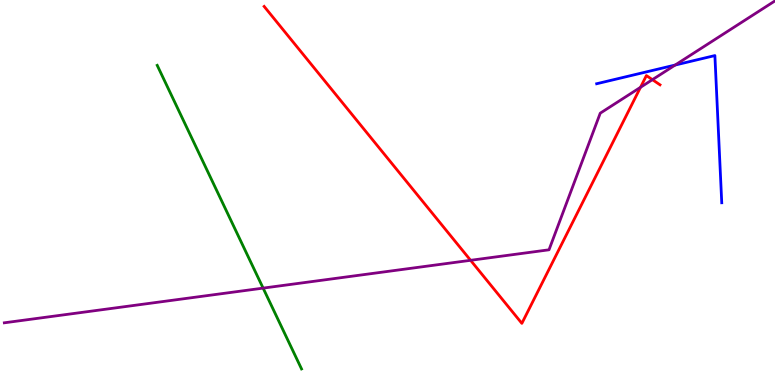[{'lines': ['blue', 'red'], 'intersections': []}, {'lines': ['green', 'red'], 'intersections': []}, {'lines': ['purple', 'red'], 'intersections': [{'x': 6.07, 'y': 3.24}, {'x': 8.26, 'y': 7.73}, {'x': 8.42, 'y': 7.93}]}, {'lines': ['blue', 'green'], 'intersections': []}, {'lines': ['blue', 'purple'], 'intersections': [{'x': 8.71, 'y': 8.31}]}, {'lines': ['green', 'purple'], 'intersections': [{'x': 3.4, 'y': 2.52}]}]